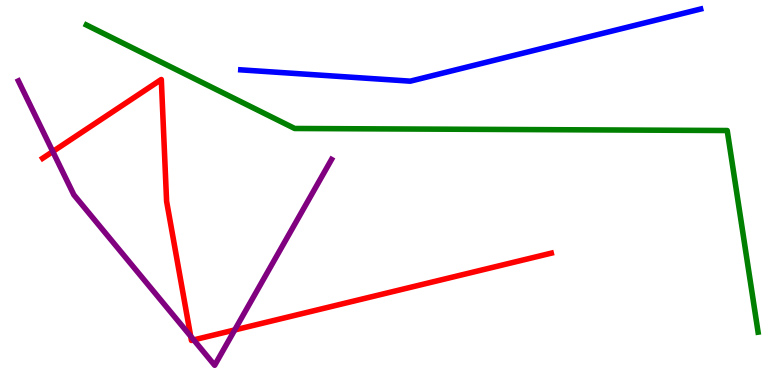[{'lines': ['blue', 'red'], 'intersections': []}, {'lines': ['green', 'red'], 'intersections': []}, {'lines': ['purple', 'red'], 'intersections': [{'x': 0.681, 'y': 6.06}, {'x': 2.46, 'y': 1.27}, {'x': 2.5, 'y': 1.17}, {'x': 3.03, 'y': 1.43}]}, {'lines': ['blue', 'green'], 'intersections': []}, {'lines': ['blue', 'purple'], 'intersections': []}, {'lines': ['green', 'purple'], 'intersections': []}]